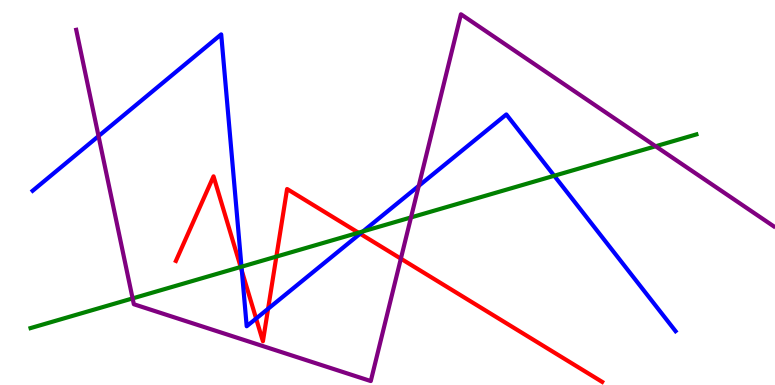[{'lines': ['blue', 'red'], 'intersections': [{'x': 3.12, 'y': 2.96}, {'x': 3.3, 'y': 1.73}, {'x': 3.46, 'y': 1.98}, {'x': 4.65, 'y': 3.93}]}, {'lines': ['green', 'red'], 'intersections': [{'x': 3.11, 'y': 3.07}, {'x': 3.57, 'y': 3.34}, {'x': 4.63, 'y': 3.96}]}, {'lines': ['purple', 'red'], 'intersections': [{'x': 5.17, 'y': 3.28}]}, {'lines': ['blue', 'green'], 'intersections': [{'x': 3.12, 'y': 3.07}, {'x': 4.68, 'y': 3.99}, {'x': 7.15, 'y': 5.43}]}, {'lines': ['blue', 'purple'], 'intersections': [{'x': 1.27, 'y': 6.46}, {'x': 5.4, 'y': 5.17}]}, {'lines': ['green', 'purple'], 'intersections': [{'x': 1.71, 'y': 2.25}, {'x': 5.3, 'y': 4.35}, {'x': 8.46, 'y': 6.2}]}]